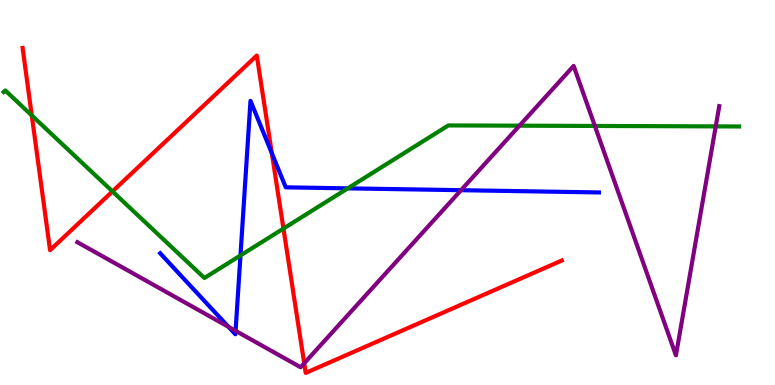[{'lines': ['blue', 'red'], 'intersections': [{'x': 3.51, 'y': 6.02}]}, {'lines': ['green', 'red'], 'intersections': [{'x': 0.41, 'y': 7.0}, {'x': 1.45, 'y': 5.03}, {'x': 3.66, 'y': 4.06}]}, {'lines': ['purple', 'red'], 'intersections': [{'x': 3.93, 'y': 0.564}]}, {'lines': ['blue', 'green'], 'intersections': [{'x': 3.1, 'y': 3.36}, {'x': 4.49, 'y': 5.11}]}, {'lines': ['blue', 'purple'], 'intersections': [{'x': 2.95, 'y': 1.51}, {'x': 3.04, 'y': 1.41}, {'x': 5.95, 'y': 5.06}]}, {'lines': ['green', 'purple'], 'intersections': [{'x': 6.7, 'y': 6.74}, {'x': 7.68, 'y': 6.73}, {'x': 9.24, 'y': 6.72}]}]